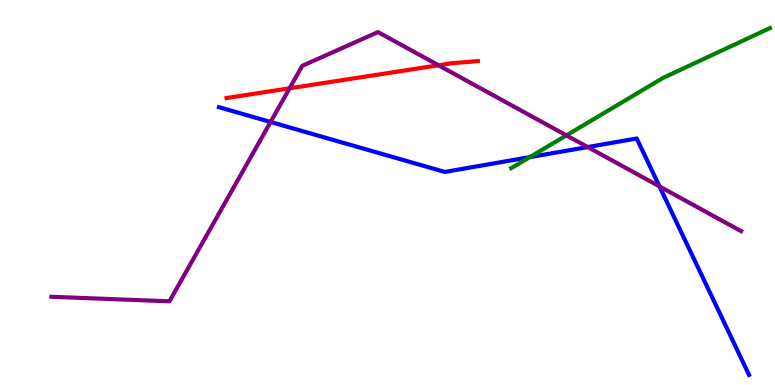[{'lines': ['blue', 'red'], 'intersections': []}, {'lines': ['green', 'red'], 'intersections': []}, {'lines': ['purple', 'red'], 'intersections': [{'x': 3.74, 'y': 7.71}, {'x': 5.66, 'y': 8.3}]}, {'lines': ['blue', 'green'], 'intersections': [{'x': 6.84, 'y': 5.92}]}, {'lines': ['blue', 'purple'], 'intersections': [{'x': 3.49, 'y': 6.83}, {'x': 7.58, 'y': 6.18}, {'x': 8.51, 'y': 5.16}]}, {'lines': ['green', 'purple'], 'intersections': [{'x': 7.31, 'y': 6.48}]}]